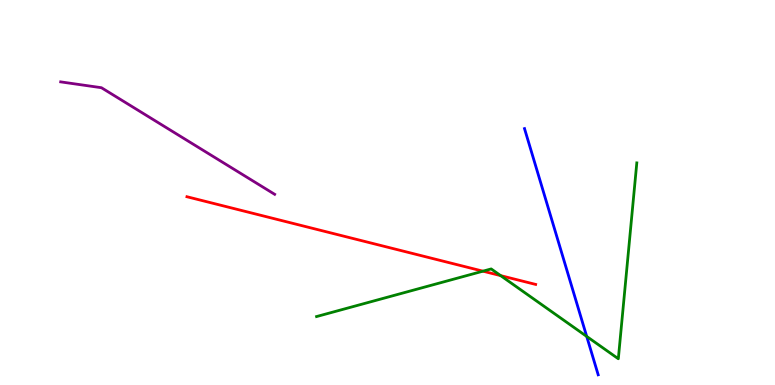[{'lines': ['blue', 'red'], 'intersections': []}, {'lines': ['green', 'red'], 'intersections': [{'x': 6.23, 'y': 2.96}, {'x': 6.46, 'y': 2.84}]}, {'lines': ['purple', 'red'], 'intersections': []}, {'lines': ['blue', 'green'], 'intersections': [{'x': 7.57, 'y': 1.26}]}, {'lines': ['blue', 'purple'], 'intersections': []}, {'lines': ['green', 'purple'], 'intersections': []}]